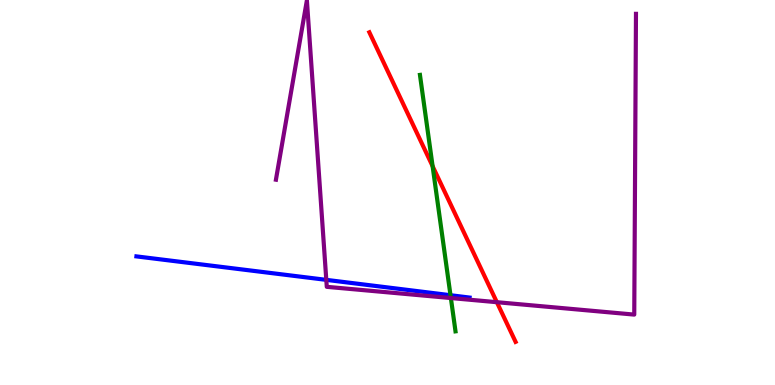[{'lines': ['blue', 'red'], 'intersections': []}, {'lines': ['green', 'red'], 'intersections': [{'x': 5.58, 'y': 5.68}]}, {'lines': ['purple', 'red'], 'intersections': [{'x': 6.41, 'y': 2.15}]}, {'lines': ['blue', 'green'], 'intersections': [{'x': 5.81, 'y': 2.33}]}, {'lines': ['blue', 'purple'], 'intersections': [{'x': 4.21, 'y': 2.73}]}, {'lines': ['green', 'purple'], 'intersections': [{'x': 5.82, 'y': 2.26}]}]